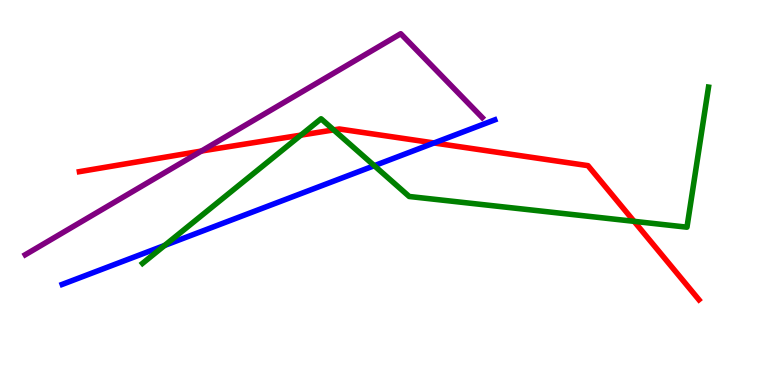[{'lines': ['blue', 'red'], 'intersections': [{'x': 5.6, 'y': 6.29}]}, {'lines': ['green', 'red'], 'intersections': [{'x': 3.88, 'y': 6.49}, {'x': 4.31, 'y': 6.63}, {'x': 8.18, 'y': 4.25}]}, {'lines': ['purple', 'red'], 'intersections': [{'x': 2.6, 'y': 6.08}]}, {'lines': ['blue', 'green'], 'intersections': [{'x': 2.12, 'y': 3.63}, {'x': 4.83, 'y': 5.7}]}, {'lines': ['blue', 'purple'], 'intersections': []}, {'lines': ['green', 'purple'], 'intersections': []}]